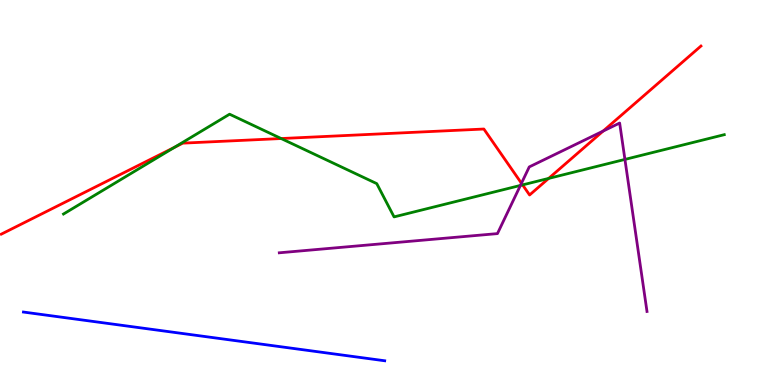[{'lines': ['blue', 'red'], 'intersections': []}, {'lines': ['green', 'red'], 'intersections': [{'x': 2.25, 'y': 6.17}, {'x': 3.63, 'y': 6.4}, {'x': 6.74, 'y': 5.2}, {'x': 7.08, 'y': 5.37}]}, {'lines': ['purple', 'red'], 'intersections': [{'x': 6.73, 'y': 5.24}, {'x': 7.78, 'y': 6.6}]}, {'lines': ['blue', 'green'], 'intersections': []}, {'lines': ['blue', 'purple'], 'intersections': []}, {'lines': ['green', 'purple'], 'intersections': [{'x': 6.72, 'y': 5.18}, {'x': 8.06, 'y': 5.86}]}]